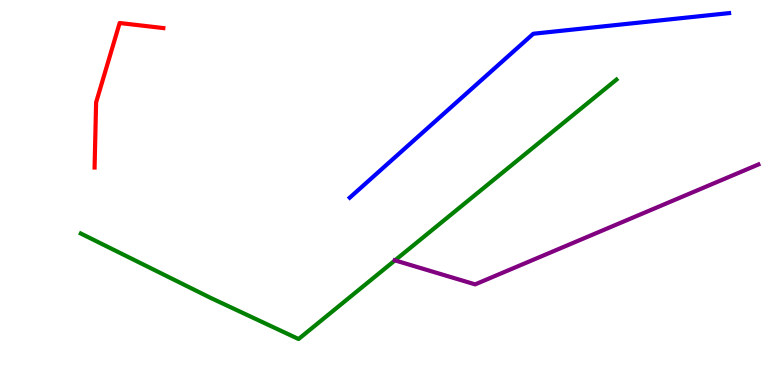[{'lines': ['blue', 'red'], 'intersections': []}, {'lines': ['green', 'red'], 'intersections': []}, {'lines': ['purple', 'red'], 'intersections': []}, {'lines': ['blue', 'green'], 'intersections': []}, {'lines': ['blue', 'purple'], 'intersections': []}, {'lines': ['green', 'purple'], 'intersections': [{'x': 5.1, 'y': 3.24}]}]